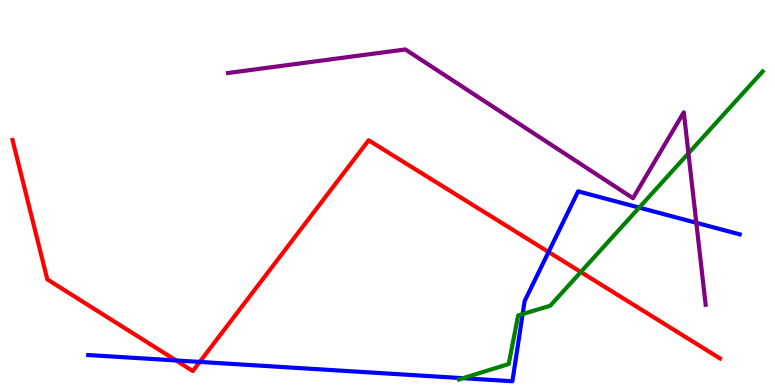[{'lines': ['blue', 'red'], 'intersections': [{'x': 2.27, 'y': 0.637}, {'x': 2.58, 'y': 0.599}, {'x': 7.08, 'y': 3.45}]}, {'lines': ['green', 'red'], 'intersections': [{'x': 7.49, 'y': 2.93}]}, {'lines': ['purple', 'red'], 'intersections': []}, {'lines': ['blue', 'green'], 'intersections': [{'x': 5.97, 'y': 0.177}, {'x': 6.74, 'y': 1.84}, {'x': 8.25, 'y': 4.61}]}, {'lines': ['blue', 'purple'], 'intersections': [{'x': 8.98, 'y': 4.21}]}, {'lines': ['green', 'purple'], 'intersections': [{'x': 8.88, 'y': 6.02}]}]